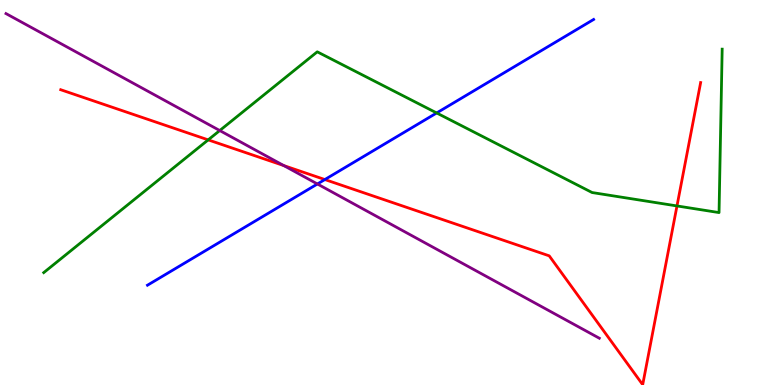[{'lines': ['blue', 'red'], 'intersections': [{'x': 4.19, 'y': 5.34}]}, {'lines': ['green', 'red'], 'intersections': [{'x': 2.69, 'y': 6.37}, {'x': 8.74, 'y': 4.65}]}, {'lines': ['purple', 'red'], 'intersections': [{'x': 3.66, 'y': 5.7}]}, {'lines': ['blue', 'green'], 'intersections': [{'x': 5.63, 'y': 7.07}]}, {'lines': ['blue', 'purple'], 'intersections': [{'x': 4.1, 'y': 5.22}]}, {'lines': ['green', 'purple'], 'intersections': [{'x': 2.84, 'y': 6.61}]}]